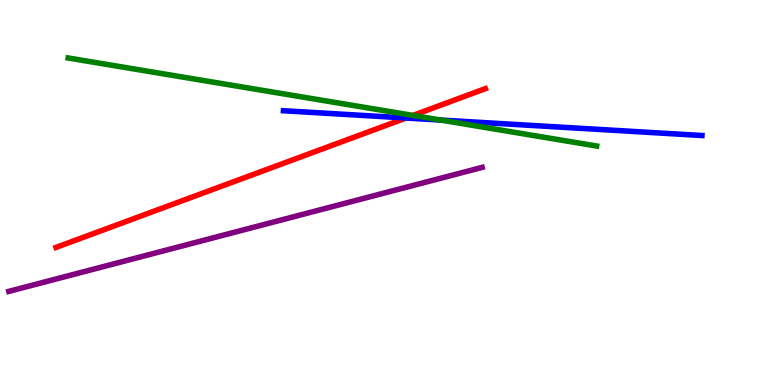[{'lines': ['blue', 'red'], 'intersections': [{'x': 5.24, 'y': 6.94}]}, {'lines': ['green', 'red'], 'intersections': [{'x': 5.33, 'y': 7.0}]}, {'lines': ['purple', 'red'], 'intersections': []}, {'lines': ['blue', 'green'], 'intersections': [{'x': 5.69, 'y': 6.88}]}, {'lines': ['blue', 'purple'], 'intersections': []}, {'lines': ['green', 'purple'], 'intersections': []}]